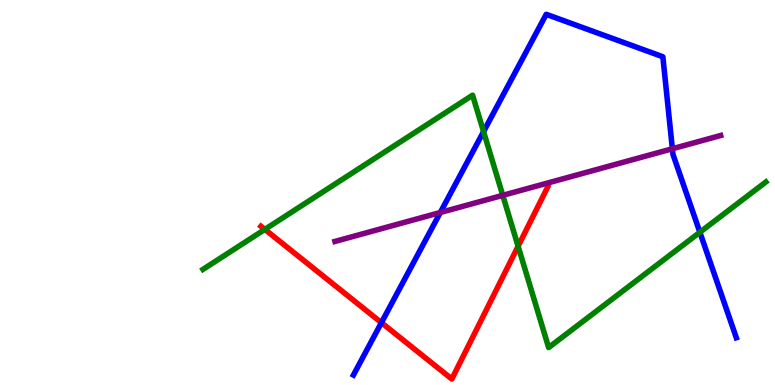[{'lines': ['blue', 'red'], 'intersections': [{'x': 4.92, 'y': 1.62}]}, {'lines': ['green', 'red'], 'intersections': [{'x': 3.42, 'y': 4.04}, {'x': 6.69, 'y': 3.6}]}, {'lines': ['purple', 'red'], 'intersections': []}, {'lines': ['blue', 'green'], 'intersections': [{'x': 6.24, 'y': 6.58}, {'x': 9.03, 'y': 3.97}]}, {'lines': ['blue', 'purple'], 'intersections': [{'x': 5.68, 'y': 4.48}, {'x': 8.68, 'y': 6.14}]}, {'lines': ['green', 'purple'], 'intersections': [{'x': 6.49, 'y': 4.93}]}]